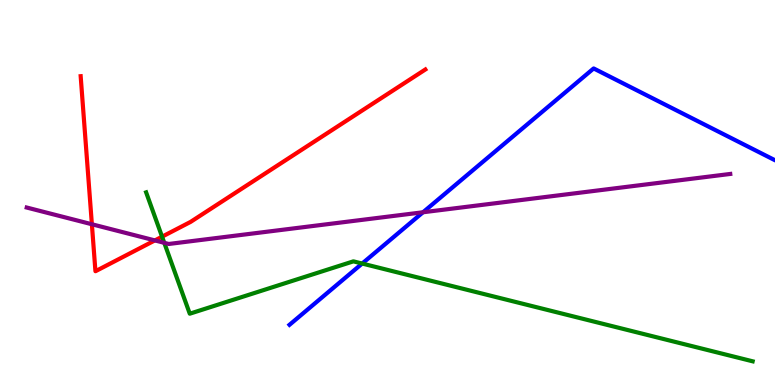[{'lines': ['blue', 'red'], 'intersections': []}, {'lines': ['green', 'red'], 'intersections': [{'x': 2.09, 'y': 3.85}]}, {'lines': ['purple', 'red'], 'intersections': [{'x': 1.19, 'y': 4.18}, {'x': 2.0, 'y': 3.76}]}, {'lines': ['blue', 'green'], 'intersections': [{'x': 4.67, 'y': 3.15}]}, {'lines': ['blue', 'purple'], 'intersections': [{'x': 5.46, 'y': 4.49}]}, {'lines': ['green', 'purple'], 'intersections': [{'x': 2.12, 'y': 3.69}]}]